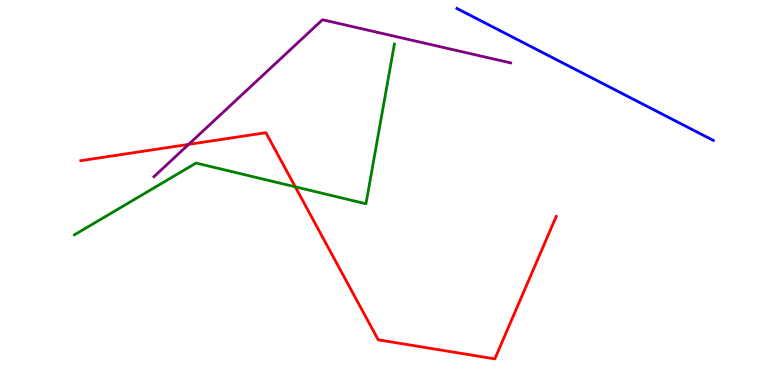[{'lines': ['blue', 'red'], 'intersections': []}, {'lines': ['green', 'red'], 'intersections': [{'x': 3.81, 'y': 5.15}]}, {'lines': ['purple', 'red'], 'intersections': [{'x': 2.43, 'y': 6.25}]}, {'lines': ['blue', 'green'], 'intersections': []}, {'lines': ['blue', 'purple'], 'intersections': []}, {'lines': ['green', 'purple'], 'intersections': []}]